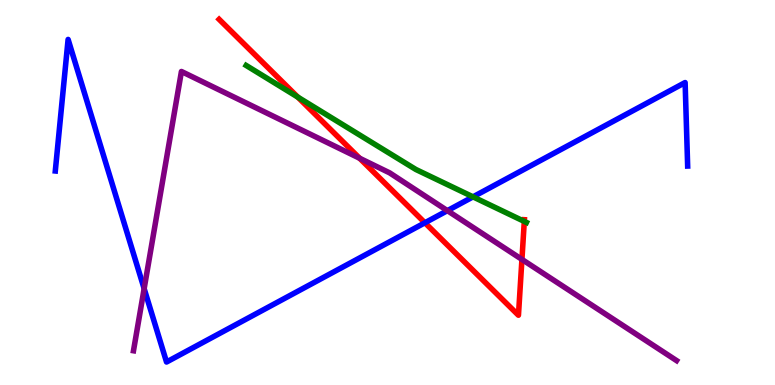[{'lines': ['blue', 'red'], 'intersections': [{'x': 5.48, 'y': 4.21}]}, {'lines': ['green', 'red'], 'intersections': [{'x': 3.84, 'y': 7.48}, {'x': 6.77, 'y': 4.25}]}, {'lines': ['purple', 'red'], 'intersections': [{'x': 4.64, 'y': 5.89}, {'x': 6.73, 'y': 3.26}]}, {'lines': ['blue', 'green'], 'intersections': [{'x': 6.1, 'y': 4.89}]}, {'lines': ['blue', 'purple'], 'intersections': [{'x': 1.86, 'y': 2.5}, {'x': 5.77, 'y': 4.53}]}, {'lines': ['green', 'purple'], 'intersections': []}]